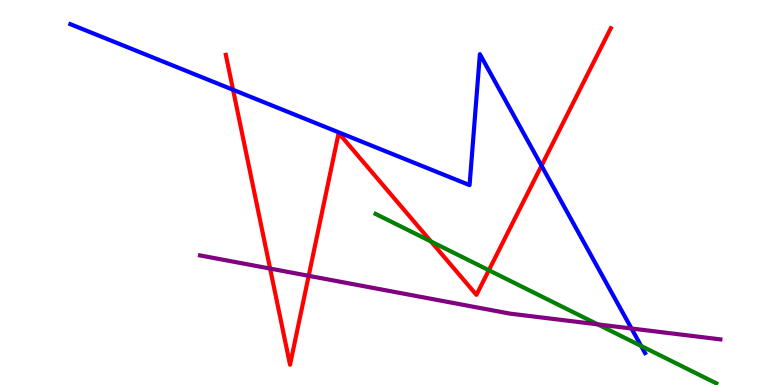[{'lines': ['blue', 'red'], 'intersections': [{'x': 3.01, 'y': 7.67}, {'x': 6.99, 'y': 5.7}]}, {'lines': ['green', 'red'], 'intersections': [{'x': 5.56, 'y': 3.73}, {'x': 6.31, 'y': 2.98}]}, {'lines': ['purple', 'red'], 'intersections': [{'x': 3.49, 'y': 3.02}, {'x': 3.98, 'y': 2.84}]}, {'lines': ['blue', 'green'], 'intersections': [{'x': 8.27, 'y': 1.01}]}, {'lines': ['blue', 'purple'], 'intersections': [{'x': 8.15, 'y': 1.47}]}, {'lines': ['green', 'purple'], 'intersections': [{'x': 7.71, 'y': 1.57}]}]